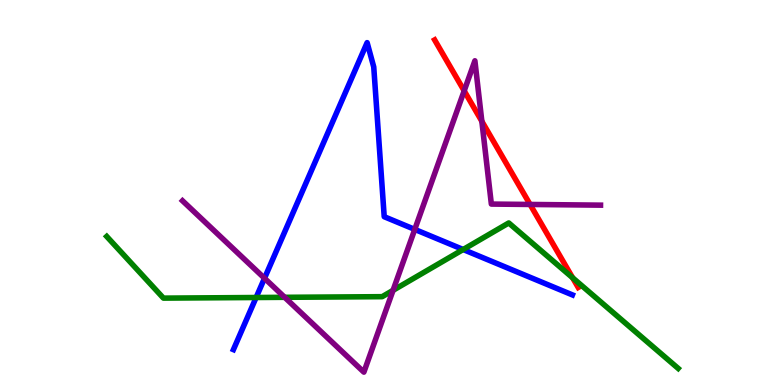[{'lines': ['blue', 'red'], 'intersections': []}, {'lines': ['green', 'red'], 'intersections': [{'x': 7.39, 'y': 2.79}]}, {'lines': ['purple', 'red'], 'intersections': [{'x': 5.99, 'y': 7.64}, {'x': 6.22, 'y': 6.85}, {'x': 6.84, 'y': 4.69}]}, {'lines': ['blue', 'green'], 'intersections': [{'x': 3.3, 'y': 2.27}, {'x': 5.98, 'y': 3.52}]}, {'lines': ['blue', 'purple'], 'intersections': [{'x': 3.41, 'y': 2.77}, {'x': 5.35, 'y': 4.04}]}, {'lines': ['green', 'purple'], 'intersections': [{'x': 3.67, 'y': 2.28}, {'x': 5.07, 'y': 2.46}]}]